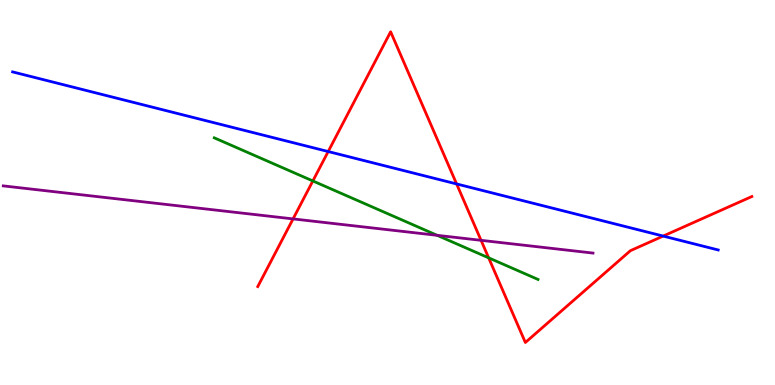[{'lines': ['blue', 'red'], 'intersections': [{'x': 4.23, 'y': 6.06}, {'x': 5.89, 'y': 5.22}, {'x': 8.56, 'y': 3.87}]}, {'lines': ['green', 'red'], 'intersections': [{'x': 4.04, 'y': 5.3}, {'x': 6.31, 'y': 3.3}]}, {'lines': ['purple', 'red'], 'intersections': [{'x': 3.78, 'y': 4.31}, {'x': 6.21, 'y': 3.76}]}, {'lines': ['blue', 'green'], 'intersections': []}, {'lines': ['blue', 'purple'], 'intersections': []}, {'lines': ['green', 'purple'], 'intersections': [{'x': 5.64, 'y': 3.89}]}]